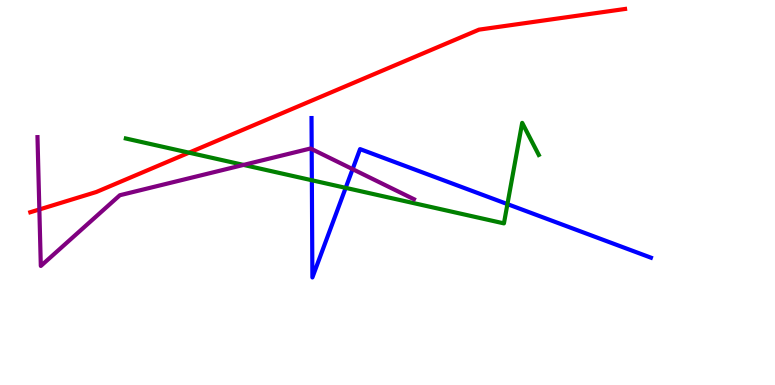[{'lines': ['blue', 'red'], 'intersections': []}, {'lines': ['green', 'red'], 'intersections': [{'x': 2.44, 'y': 6.03}]}, {'lines': ['purple', 'red'], 'intersections': [{'x': 0.508, 'y': 4.56}]}, {'lines': ['blue', 'green'], 'intersections': [{'x': 4.02, 'y': 5.32}, {'x': 4.46, 'y': 5.12}, {'x': 6.55, 'y': 4.7}]}, {'lines': ['blue', 'purple'], 'intersections': [{'x': 4.02, 'y': 6.13}, {'x': 4.55, 'y': 5.61}]}, {'lines': ['green', 'purple'], 'intersections': [{'x': 3.14, 'y': 5.72}]}]